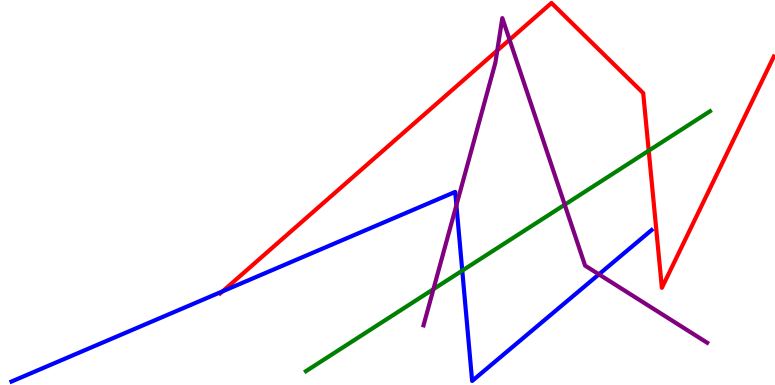[{'lines': ['blue', 'red'], 'intersections': [{'x': 2.87, 'y': 2.43}]}, {'lines': ['green', 'red'], 'intersections': [{'x': 8.37, 'y': 6.09}]}, {'lines': ['purple', 'red'], 'intersections': [{'x': 6.42, 'y': 8.69}, {'x': 6.57, 'y': 8.97}]}, {'lines': ['blue', 'green'], 'intersections': [{'x': 5.96, 'y': 2.97}]}, {'lines': ['blue', 'purple'], 'intersections': [{'x': 5.89, 'y': 4.67}, {'x': 7.73, 'y': 2.87}]}, {'lines': ['green', 'purple'], 'intersections': [{'x': 5.59, 'y': 2.49}, {'x': 7.29, 'y': 4.68}]}]